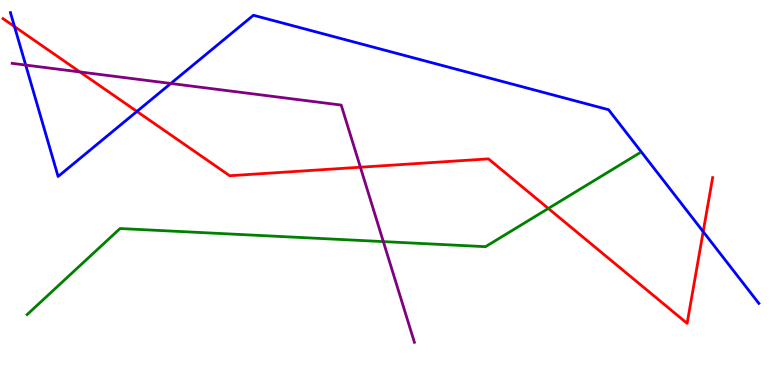[{'lines': ['blue', 'red'], 'intersections': [{'x': 0.187, 'y': 9.31}, {'x': 1.77, 'y': 7.11}, {'x': 9.07, 'y': 3.98}]}, {'lines': ['green', 'red'], 'intersections': [{'x': 7.08, 'y': 4.59}]}, {'lines': ['purple', 'red'], 'intersections': [{'x': 1.03, 'y': 8.13}, {'x': 4.65, 'y': 5.66}]}, {'lines': ['blue', 'green'], 'intersections': []}, {'lines': ['blue', 'purple'], 'intersections': [{'x': 0.332, 'y': 8.31}, {'x': 2.2, 'y': 7.83}]}, {'lines': ['green', 'purple'], 'intersections': [{'x': 4.95, 'y': 3.72}]}]